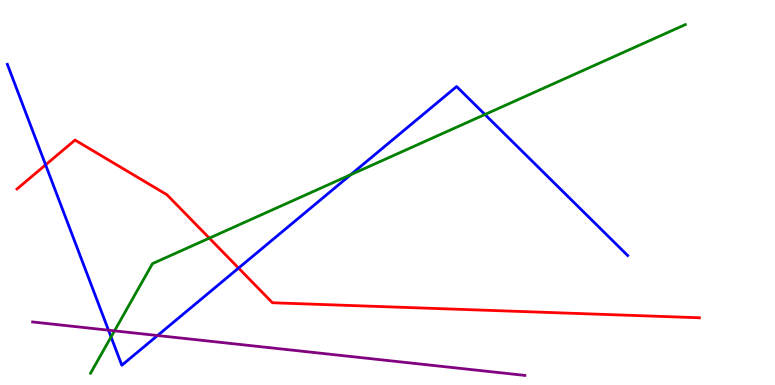[{'lines': ['blue', 'red'], 'intersections': [{'x': 0.588, 'y': 5.72}, {'x': 3.08, 'y': 3.04}]}, {'lines': ['green', 'red'], 'intersections': [{'x': 2.7, 'y': 3.81}]}, {'lines': ['purple', 'red'], 'intersections': []}, {'lines': ['blue', 'green'], 'intersections': [{'x': 1.43, 'y': 1.25}, {'x': 4.53, 'y': 5.46}, {'x': 6.26, 'y': 7.03}]}, {'lines': ['blue', 'purple'], 'intersections': [{'x': 1.4, 'y': 1.42}, {'x': 2.03, 'y': 1.29}]}, {'lines': ['green', 'purple'], 'intersections': [{'x': 1.48, 'y': 1.41}]}]